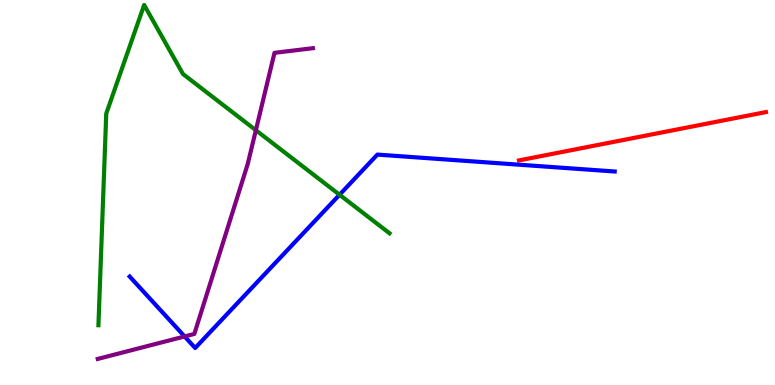[{'lines': ['blue', 'red'], 'intersections': []}, {'lines': ['green', 'red'], 'intersections': []}, {'lines': ['purple', 'red'], 'intersections': []}, {'lines': ['blue', 'green'], 'intersections': [{'x': 4.38, 'y': 4.94}]}, {'lines': ['blue', 'purple'], 'intersections': [{'x': 2.38, 'y': 1.26}]}, {'lines': ['green', 'purple'], 'intersections': [{'x': 3.3, 'y': 6.62}]}]